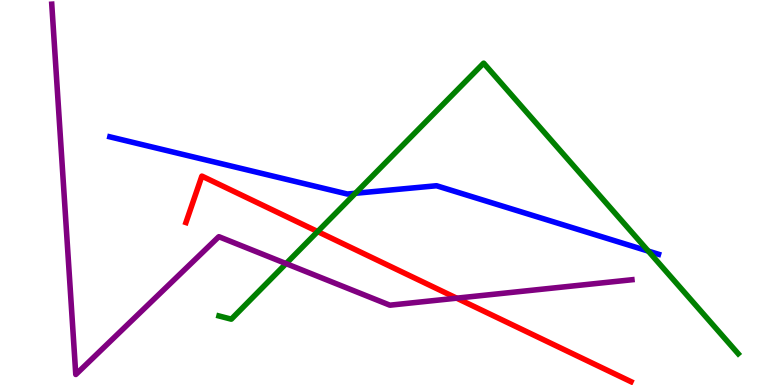[{'lines': ['blue', 'red'], 'intersections': []}, {'lines': ['green', 'red'], 'intersections': [{'x': 4.1, 'y': 3.99}]}, {'lines': ['purple', 'red'], 'intersections': [{'x': 5.89, 'y': 2.26}]}, {'lines': ['blue', 'green'], 'intersections': [{'x': 4.59, 'y': 4.98}, {'x': 8.37, 'y': 3.48}]}, {'lines': ['blue', 'purple'], 'intersections': []}, {'lines': ['green', 'purple'], 'intersections': [{'x': 3.69, 'y': 3.15}]}]